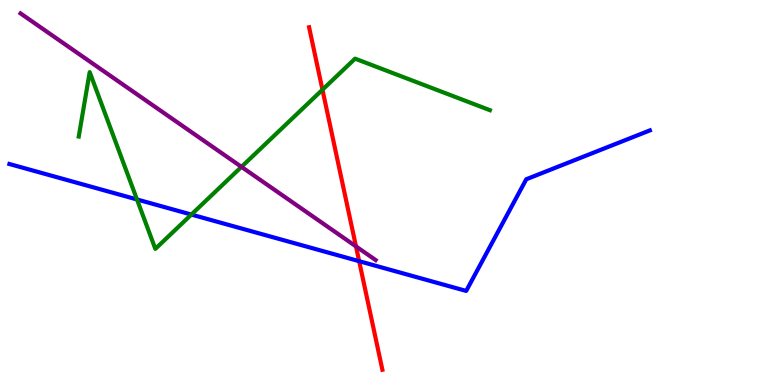[{'lines': ['blue', 'red'], 'intersections': [{'x': 4.63, 'y': 3.22}]}, {'lines': ['green', 'red'], 'intersections': [{'x': 4.16, 'y': 7.67}]}, {'lines': ['purple', 'red'], 'intersections': [{'x': 4.59, 'y': 3.6}]}, {'lines': ['blue', 'green'], 'intersections': [{'x': 1.77, 'y': 4.82}, {'x': 2.47, 'y': 4.43}]}, {'lines': ['blue', 'purple'], 'intersections': []}, {'lines': ['green', 'purple'], 'intersections': [{'x': 3.12, 'y': 5.67}]}]